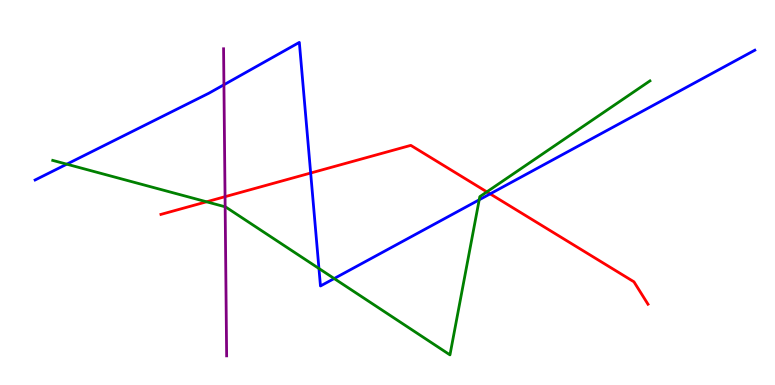[{'lines': ['blue', 'red'], 'intersections': [{'x': 4.01, 'y': 5.51}, {'x': 6.32, 'y': 4.96}]}, {'lines': ['green', 'red'], 'intersections': [{'x': 2.67, 'y': 4.76}, {'x': 6.28, 'y': 5.02}]}, {'lines': ['purple', 'red'], 'intersections': [{'x': 2.9, 'y': 4.89}]}, {'lines': ['blue', 'green'], 'intersections': [{'x': 0.862, 'y': 5.74}, {'x': 4.12, 'y': 3.03}, {'x': 4.31, 'y': 2.77}, {'x': 6.18, 'y': 4.81}]}, {'lines': ['blue', 'purple'], 'intersections': [{'x': 2.89, 'y': 7.8}]}, {'lines': ['green', 'purple'], 'intersections': [{'x': 2.91, 'y': 4.63}]}]